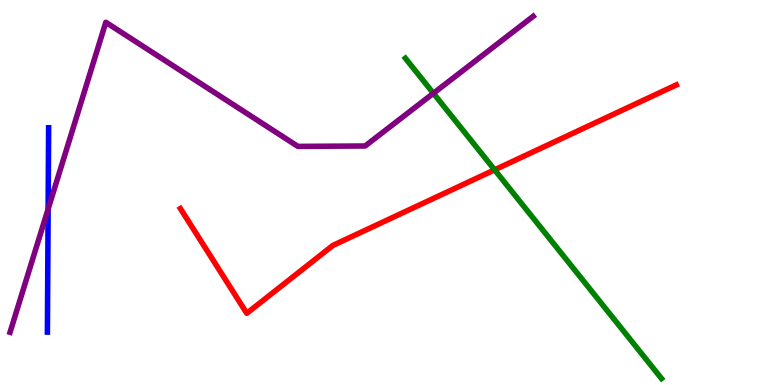[{'lines': ['blue', 'red'], 'intersections': []}, {'lines': ['green', 'red'], 'intersections': [{'x': 6.38, 'y': 5.59}]}, {'lines': ['purple', 'red'], 'intersections': []}, {'lines': ['blue', 'green'], 'intersections': []}, {'lines': ['blue', 'purple'], 'intersections': [{'x': 0.621, 'y': 4.57}]}, {'lines': ['green', 'purple'], 'intersections': [{'x': 5.59, 'y': 7.58}]}]